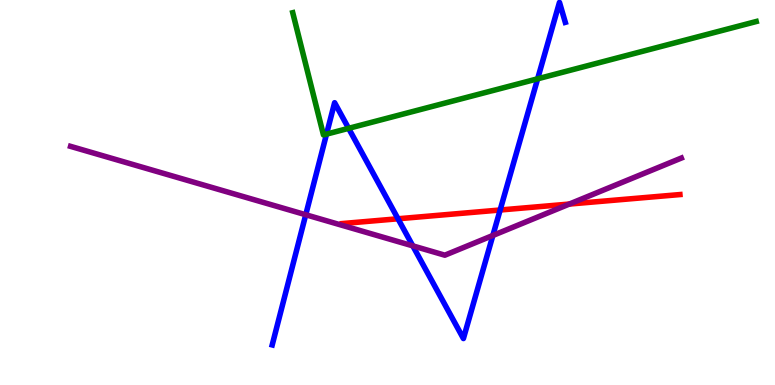[{'lines': ['blue', 'red'], 'intersections': [{'x': 5.14, 'y': 4.32}, {'x': 6.45, 'y': 4.55}]}, {'lines': ['green', 'red'], 'intersections': []}, {'lines': ['purple', 'red'], 'intersections': [{'x': 7.35, 'y': 4.7}]}, {'lines': ['blue', 'green'], 'intersections': [{'x': 4.21, 'y': 6.52}, {'x': 4.5, 'y': 6.67}, {'x': 6.94, 'y': 7.95}]}, {'lines': ['blue', 'purple'], 'intersections': [{'x': 3.95, 'y': 4.42}, {'x': 5.33, 'y': 3.61}, {'x': 6.36, 'y': 3.88}]}, {'lines': ['green', 'purple'], 'intersections': []}]